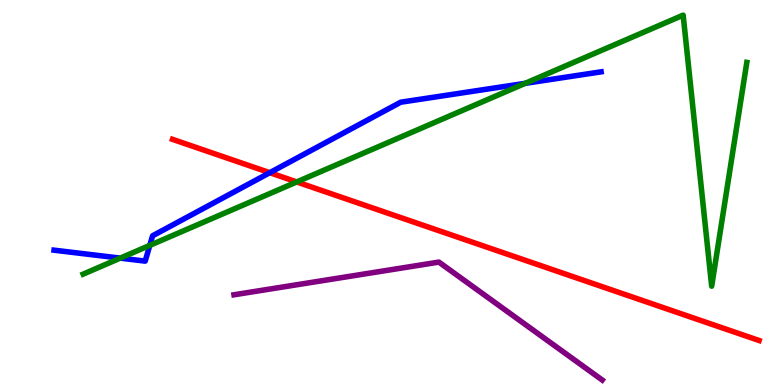[{'lines': ['blue', 'red'], 'intersections': [{'x': 3.48, 'y': 5.51}]}, {'lines': ['green', 'red'], 'intersections': [{'x': 3.83, 'y': 5.27}]}, {'lines': ['purple', 'red'], 'intersections': []}, {'lines': ['blue', 'green'], 'intersections': [{'x': 1.55, 'y': 3.3}, {'x': 1.93, 'y': 3.63}, {'x': 6.78, 'y': 7.83}]}, {'lines': ['blue', 'purple'], 'intersections': []}, {'lines': ['green', 'purple'], 'intersections': []}]